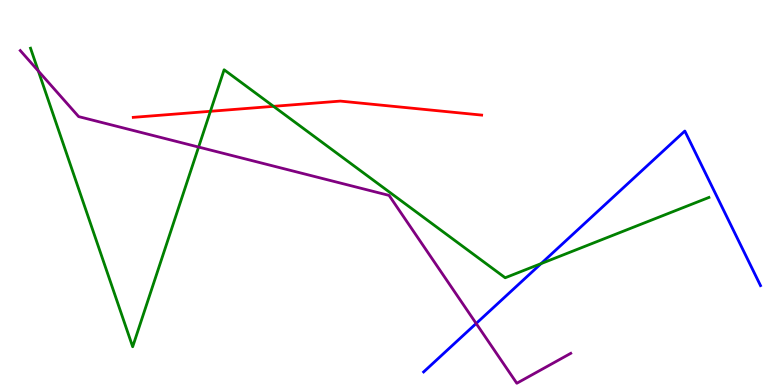[{'lines': ['blue', 'red'], 'intersections': []}, {'lines': ['green', 'red'], 'intersections': [{'x': 2.71, 'y': 7.11}, {'x': 3.53, 'y': 7.24}]}, {'lines': ['purple', 'red'], 'intersections': []}, {'lines': ['blue', 'green'], 'intersections': [{'x': 6.98, 'y': 3.15}]}, {'lines': ['blue', 'purple'], 'intersections': [{'x': 6.14, 'y': 1.6}]}, {'lines': ['green', 'purple'], 'intersections': [{'x': 0.494, 'y': 8.16}, {'x': 2.56, 'y': 6.18}]}]